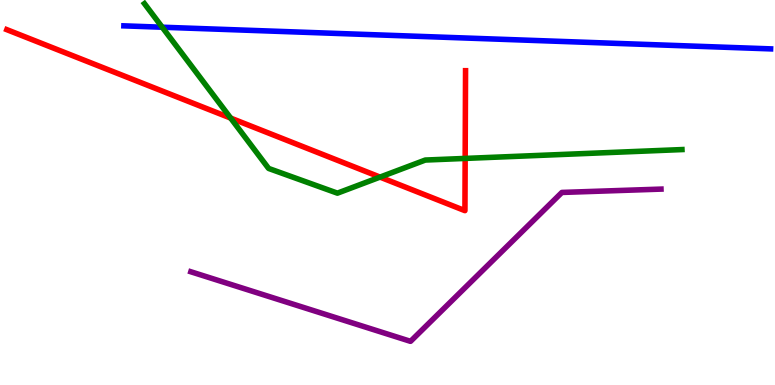[{'lines': ['blue', 'red'], 'intersections': []}, {'lines': ['green', 'red'], 'intersections': [{'x': 2.98, 'y': 6.93}, {'x': 4.9, 'y': 5.4}, {'x': 6.0, 'y': 5.89}]}, {'lines': ['purple', 'red'], 'intersections': []}, {'lines': ['blue', 'green'], 'intersections': [{'x': 2.09, 'y': 9.29}]}, {'lines': ['blue', 'purple'], 'intersections': []}, {'lines': ['green', 'purple'], 'intersections': []}]